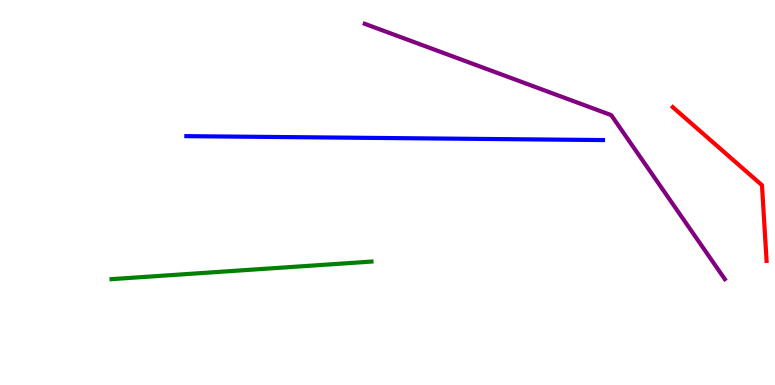[{'lines': ['blue', 'red'], 'intersections': []}, {'lines': ['green', 'red'], 'intersections': []}, {'lines': ['purple', 'red'], 'intersections': []}, {'lines': ['blue', 'green'], 'intersections': []}, {'lines': ['blue', 'purple'], 'intersections': []}, {'lines': ['green', 'purple'], 'intersections': []}]